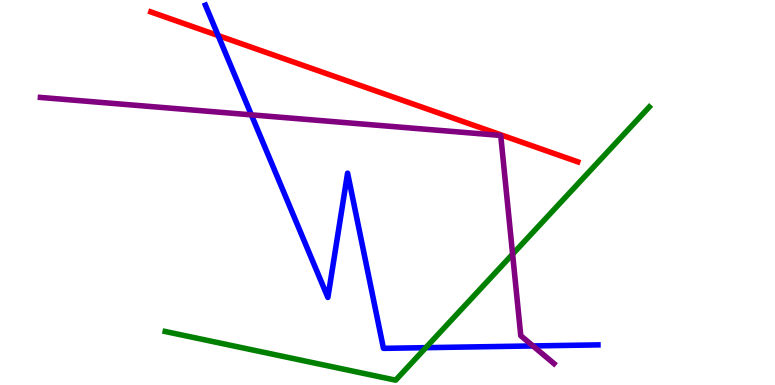[{'lines': ['blue', 'red'], 'intersections': [{'x': 2.81, 'y': 9.08}]}, {'lines': ['green', 'red'], 'intersections': []}, {'lines': ['purple', 'red'], 'intersections': []}, {'lines': ['blue', 'green'], 'intersections': [{'x': 5.49, 'y': 0.97}]}, {'lines': ['blue', 'purple'], 'intersections': [{'x': 3.24, 'y': 7.02}, {'x': 6.88, 'y': 1.01}]}, {'lines': ['green', 'purple'], 'intersections': [{'x': 6.61, 'y': 3.4}]}]